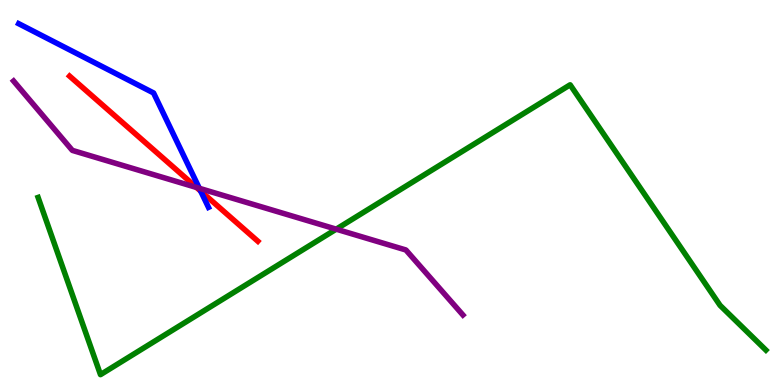[{'lines': ['blue', 'red'], 'intersections': [{'x': 2.59, 'y': 5.04}]}, {'lines': ['green', 'red'], 'intersections': []}, {'lines': ['purple', 'red'], 'intersections': [{'x': 2.54, 'y': 5.13}]}, {'lines': ['blue', 'green'], 'intersections': []}, {'lines': ['blue', 'purple'], 'intersections': [{'x': 2.57, 'y': 5.11}]}, {'lines': ['green', 'purple'], 'intersections': [{'x': 4.34, 'y': 4.05}]}]